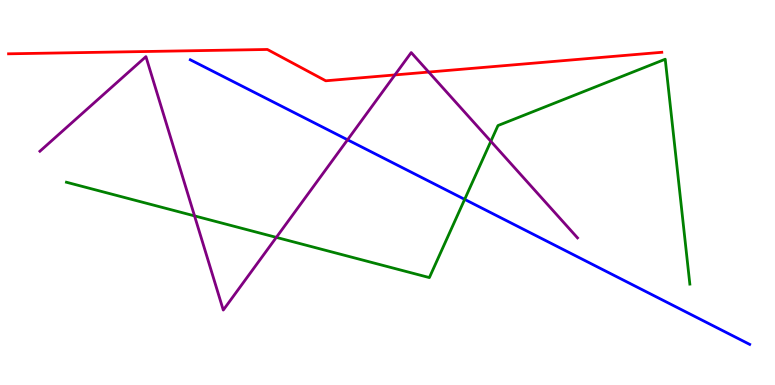[{'lines': ['blue', 'red'], 'intersections': []}, {'lines': ['green', 'red'], 'intersections': []}, {'lines': ['purple', 'red'], 'intersections': [{'x': 5.1, 'y': 8.05}, {'x': 5.53, 'y': 8.13}]}, {'lines': ['blue', 'green'], 'intersections': [{'x': 6.0, 'y': 4.82}]}, {'lines': ['blue', 'purple'], 'intersections': [{'x': 4.48, 'y': 6.37}]}, {'lines': ['green', 'purple'], 'intersections': [{'x': 2.51, 'y': 4.39}, {'x': 3.57, 'y': 3.83}, {'x': 6.33, 'y': 6.33}]}]